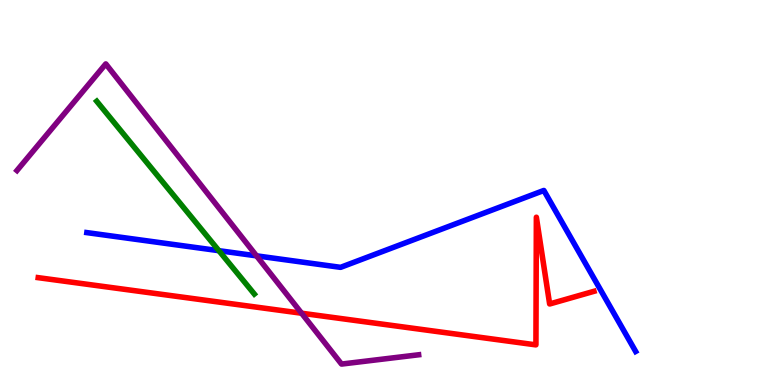[{'lines': ['blue', 'red'], 'intersections': []}, {'lines': ['green', 'red'], 'intersections': []}, {'lines': ['purple', 'red'], 'intersections': [{'x': 3.89, 'y': 1.86}]}, {'lines': ['blue', 'green'], 'intersections': [{'x': 2.82, 'y': 3.49}]}, {'lines': ['blue', 'purple'], 'intersections': [{'x': 3.31, 'y': 3.35}]}, {'lines': ['green', 'purple'], 'intersections': []}]